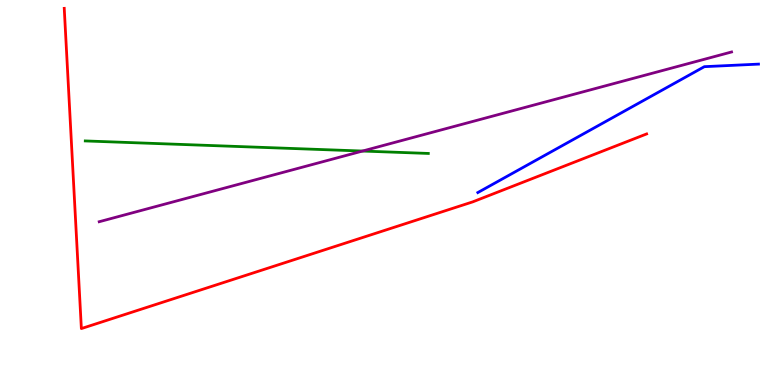[{'lines': ['blue', 'red'], 'intersections': []}, {'lines': ['green', 'red'], 'intersections': []}, {'lines': ['purple', 'red'], 'intersections': []}, {'lines': ['blue', 'green'], 'intersections': []}, {'lines': ['blue', 'purple'], 'intersections': []}, {'lines': ['green', 'purple'], 'intersections': [{'x': 4.68, 'y': 6.08}]}]